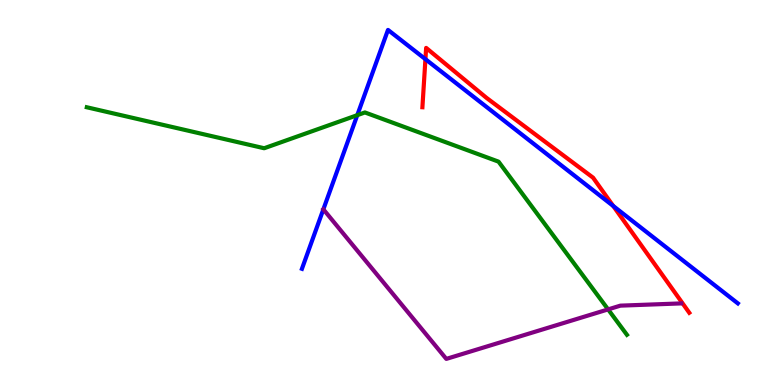[{'lines': ['blue', 'red'], 'intersections': [{'x': 5.49, 'y': 8.46}, {'x': 7.91, 'y': 4.65}]}, {'lines': ['green', 'red'], 'intersections': []}, {'lines': ['purple', 'red'], 'intersections': []}, {'lines': ['blue', 'green'], 'intersections': [{'x': 4.61, 'y': 7.01}]}, {'lines': ['blue', 'purple'], 'intersections': [{'x': 4.17, 'y': 4.56}]}, {'lines': ['green', 'purple'], 'intersections': [{'x': 7.85, 'y': 1.96}]}]